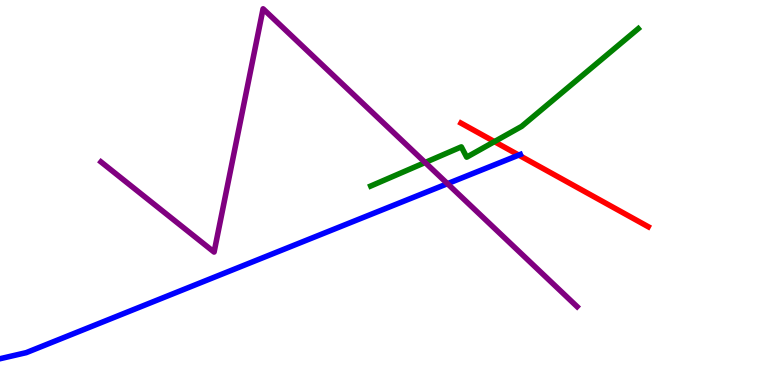[{'lines': ['blue', 'red'], 'intersections': [{'x': 6.69, 'y': 5.97}]}, {'lines': ['green', 'red'], 'intersections': [{'x': 6.38, 'y': 6.32}]}, {'lines': ['purple', 'red'], 'intersections': []}, {'lines': ['blue', 'green'], 'intersections': []}, {'lines': ['blue', 'purple'], 'intersections': [{'x': 5.77, 'y': 5.23}]}, {'lines': ['green', 'purple'], 'intersections': [{'x': 5.49, 'y': 5.78}]}]